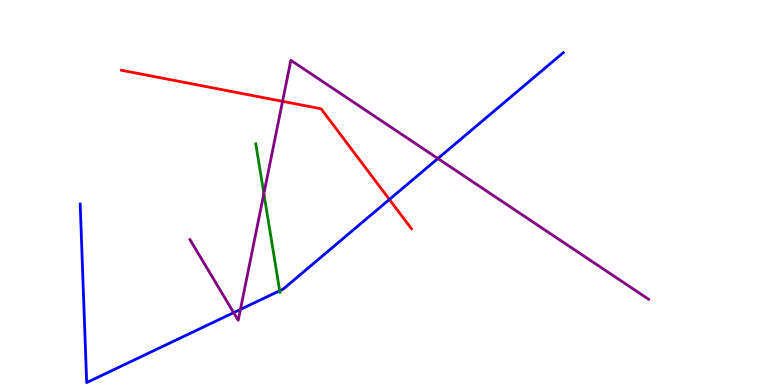[{'lines': ['blue', 'red'], 'intersections': [{'x': 5.02, 'y': 4.82}]}, {'lines': ['green', 'red'], 'intersections': []}, {'lines': ['purple', 'red'], 'intersections': [{'x': 3.65, 'y': 7.37}]}, {'lines': ['blue', 'green'], 'intersections': [{'x': 3.61, 'y': 2.45}]}, {'lines': ['blue', 'purple'], 'intersections': [{'x': 3.01, 'y': 1.88}, {'x': 3.1, 'y': 1.96}, {'x': 5.65, 'y': 5.88}]}, {'lines': ['green', 'purple'], 'intersections': [{'x': 3.4, 'y': 4.97}]}]